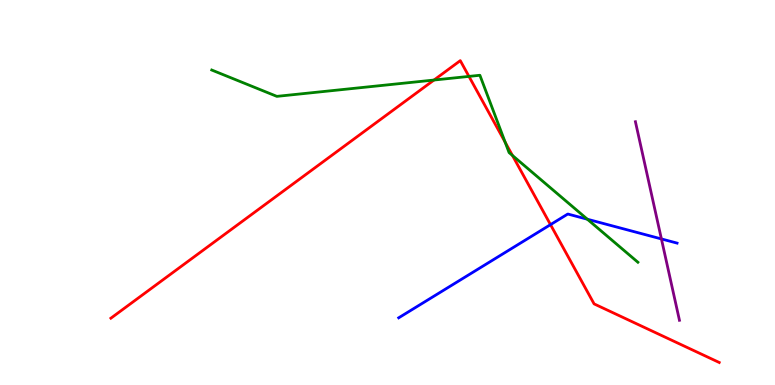[{'lines': ['blue', 'red'], 'intersections': [{'x': 7.1, 'y': 4.17}]}, {'lines': ['green', 'red'], 'intersections': [{'x': 5.6, 'y': 7.92}, {'x': 6.05, 'y': 8.02}, {'x': 6.52, 'y': 6.31}, {'x': 6.61, 'y': 5.96}]}, {'lines': ['purple', 'red'], 'intersections': []}, {'lines': ['blue', 'green'], 'intersections': [{'x': 7.58, 'y': 4.31}]}, {'lines': ['blue', 'purple'], 'intersections': [{'x': 8.53, 'y': 3.79}]}, {'lines': ['green', 'purple'], 'intersections': []}]